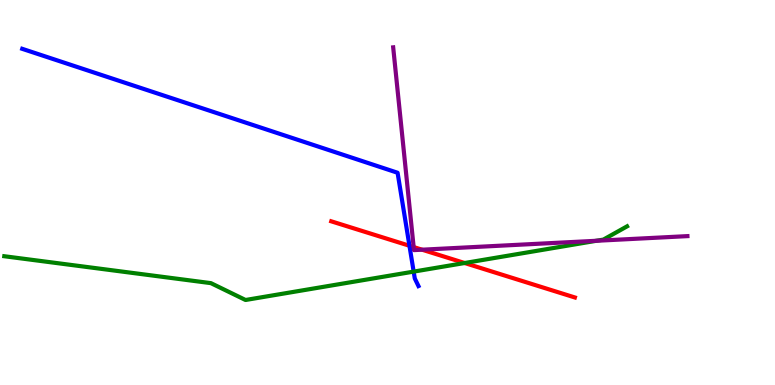[{'lines': ['blue', 'red'], 'intersections': [{'x': 5.28, 'y': 3.62}]}, {'lines': ['green', 'red'], 'intersections': [{'x': 6.0, 'y': 3.17}]}, {'lines': ['purple', 'red'], 'intersections': [{'x': 5.34, 'y': 3.58}, {'x': 5.45, 'y': 3.51}]}, {'lines': ['blue', 'green'], 'intersections': [{'x': 5.34, 'y': 2.95}]}, {'lines': ['blue', 'purple'], 'intersections': []}, {'lines': ['green', 'purple'], 'intersections': [{'x': 7.69, 'y': 3.75}]}]